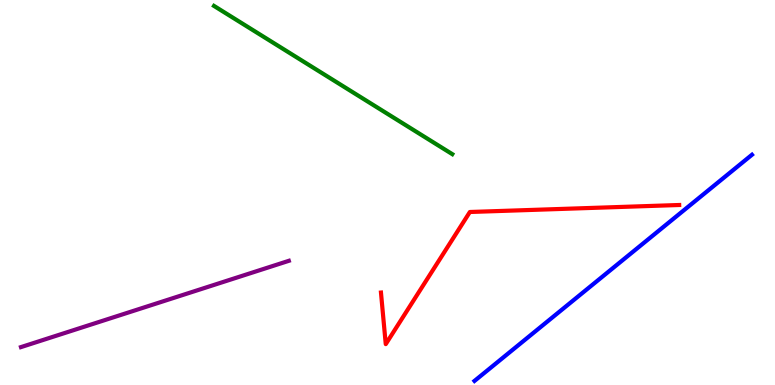[{'lines': ['blue', 'red'], 'intersections': []}, {'lines': ['green', 'red'], 'intersections': []}, {'lines': ['purple', 'red'], 'intersections': []}, {'lines': ['blue', 'green'], 'intersections': []}, {'lines': ['blue', 'purple'], 'intersections': []}, {'lines': ['green', 'purple'], 'intersections': []}]